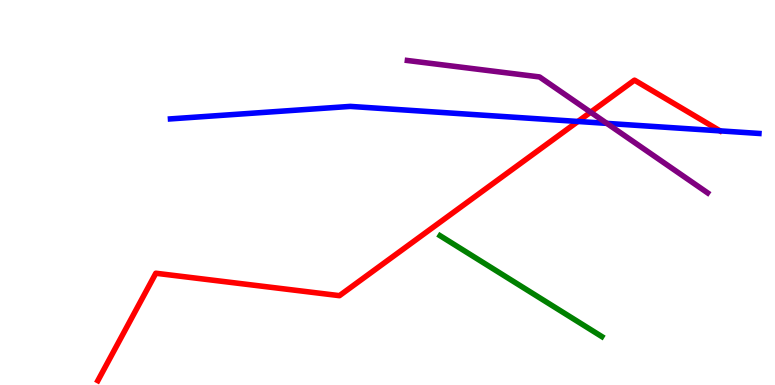[{'lines': ['blue', 'red'], 'intersections': [{'x': 7.46, 'y': 6.85}]}, {'lines': ['green', 'red'], 'intersections': []}, {'lines': ['purple', 'red'], 'intersections': [{'x': 7.62, 'y': 7.09}]}, {'lines': ['blue', 'green'], 'intersections': []}, {'lines': ['blue', 'purple'], 'intersections': [{'x': 7.83, 'y': 6.8}]}, {'lines': ['green', 'purple'], 'intersections': []}]